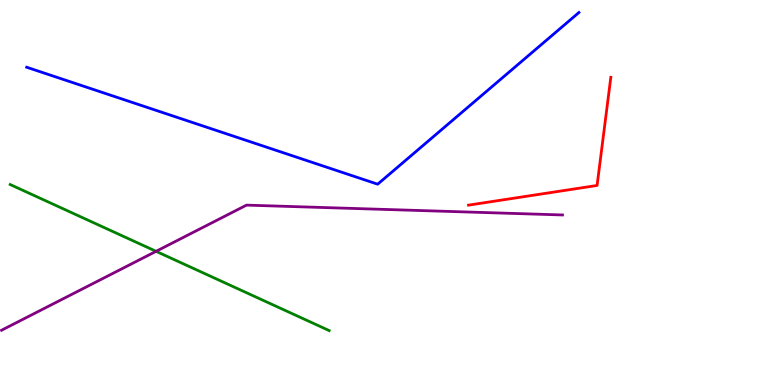[{'lines': ['blue', 'red'], 'intersections': []}, {'lines': ['green', 'red'], 'intersections': []}, {'lines': ['purple', 'red'], 'intersections': []}, {'lines': ['blue', 'green'], 'intersections': []}, {'lines': ['blue', 'purple'], 'intersections': []}, {'lines': ['green', 'purple'], 'intersections': [{'x': 2.01, 'y': 3.47}]}]